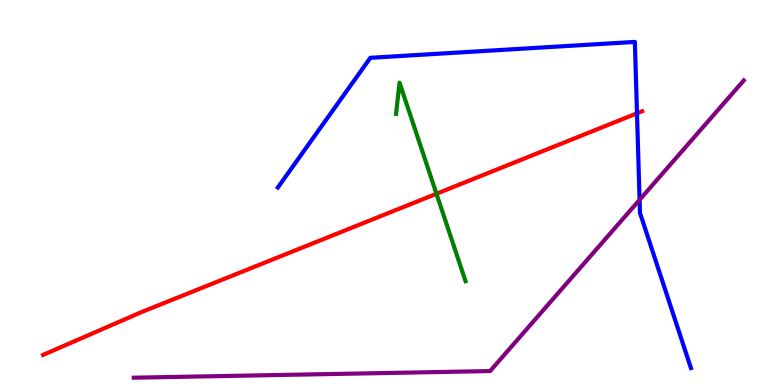[{'lines': ['blue', 'red'], 'intersections': [{'x': 8.22, 'y': 7.06}]}, {'lines': ['green', 'red'], 'intersections': [{'x': 5.63, 'y': 4.97}]}, {'lines': ['purple', 'red'], 'intersections': []}, {'lines': ['blue', 'green'], 'intersections': []}, {'lines': ['blue', 'purple'], 'intersections': [{'x': 8.25, 'y': 4.81}]}, {'lines': ['green', 'purple'], 'intersections': []}]